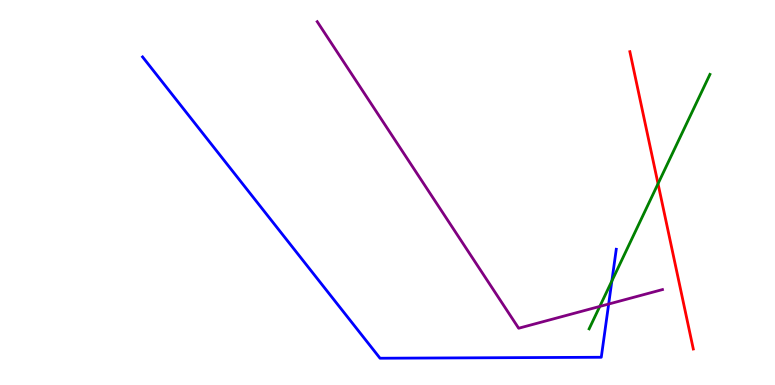[{'lines': ['blue', 'red'], 'intersections': []}, {'lines': ['green', 'red'], 'intersections': [{'x': 8.49, 'y': 5.23}]}, {'lines': ['purple', 'red'], 'intersections': []}, {'lines': ['blue', 'green'], 'intersections': [{'x': 7.9, 'y': 2.7}]}, {'lines': ['blue', 'purple'], 'intersections': [{'x': 7.85, 'y': 2.1}]}, {'lines': ['green', 'purple'], 'intersections': [{'x': 7.74, 'y': 2.04}]}]